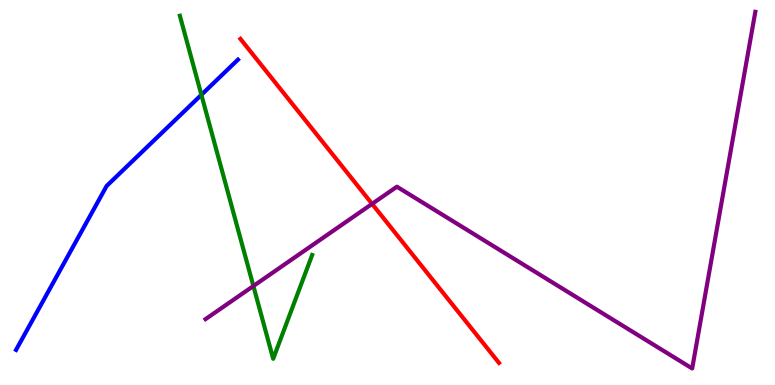[{'lines': ['blue', 'red'], 'intersections': []}, {'lines': ['green', 'red'], 'intersections': []}, {'lines': ['purple', 'red'], 'intersections': [{'x': 4.8, 'y': 4.7}]}, {'lines': ['blue', 'green'], 'intersections': [{'x': 2.6, 'y': 7.54}]}, {'lines': ['blue', 'purple'], 'intersections': []}, {'lines': ['green', 'purple'], 'intersections': [{'x': 3.27, 'y': 2.57}]}]